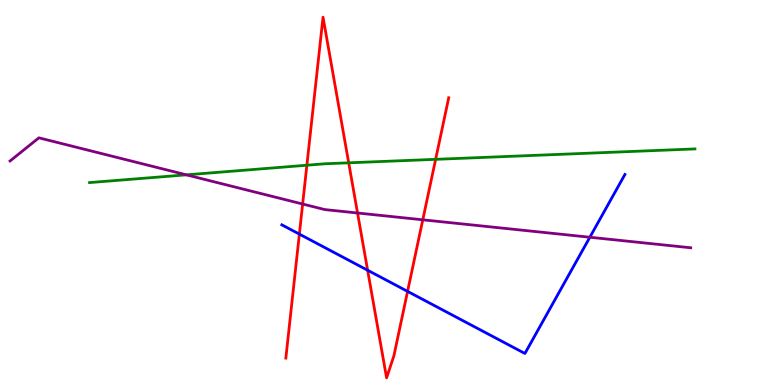[{'lines': ['blue', 'red'], 'intersections': [{'x': 3.86, 'y': 3.92}, {'x': 4.74, 'y': 2.98}, {'x': 5.26, 'y': 2.43}]}, {'lines': ['green', 'red'], 'intersections': [{'x': 3.96, 'y': 5.71}, {'x': 4.5, 'y': 5.77}, {'x': 5.62, 'y': 5.86}]}, {'lines': ['purple', 'red'], 'intersections': [{'x': 3.91, 'y': 4.7}, {'x': 4.61, 'y': 4.47}, {'x': 5.46, 'y': 4.29}]}, {'lines': ['blue', 'green'], 'intersections': []}, {'lines': ['blue', 'purple'], 'intersections': [{'x': 7.61, 'y': 3.84}]}, {'lines': ['green', 'purple'], 'intersections': [{'x': 2.4, 'y': 5.46}]}]